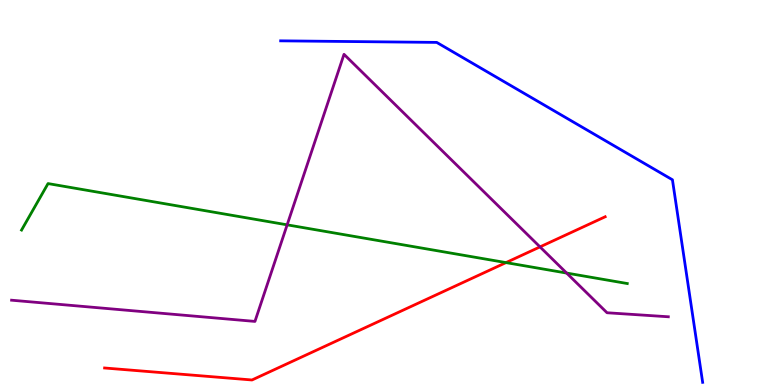[{'lines': ['blue', 'red'], 'intersections': []}, {'lines': ['green', 'red'], 'intersections': [{'x': 6.53, 'y': 3.18}]}, {'lines': ['purple', 'red'], 'intersections': [{'x': 6.97, 'y': 3.59}]}, {'lines': ['blue', 'green'], 'intersections': []}, {'lines': ['blue', 'purple'], 'intersections': []}, {'lines': ['green', 'purple'], 'intersections': [{'x': 3.71, 'y': 4.16}, {'x': 7.31, 'y': 2.91}]}]